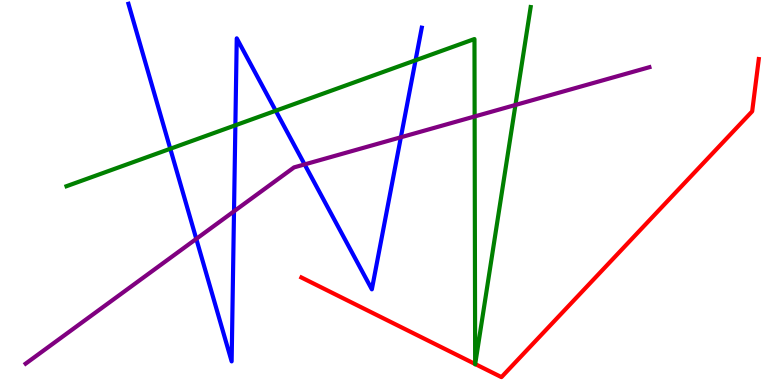[{'lines': ['blue', 'red'], 'intersections': []}, {'lines': ['green', 'red'], 'intersections': [{'x': 6.13, 'y': 0.545}, {'x': 6.13, 'y': 0.544}]}, {'lines': ['purple', 'red'], 'intersections': []}, {'lines': ['blue', 'green'], 'intersections': [{'x': 2.2, 'y': 6.14}, {'x': 3.04, 'y': 6.75}, {'x': 3.56, 'y': 7.12}, {'x': 5.36, 'y': 8.43}]}, {'lines': ['blue', 'purple'], 'intersections': [{'x': 2.53, 'y': 3.8}, {'x': 3.02, 'y': 4.51}, {'x': 3.93, 'y': 5.73}, {'x': 5.17, 'y': 6.43}]}, {'lines': ['green', 'purple'], 'intersections': [{'x': 6.12, 'y': 6.97}, {'x': 6.65, 'y': 7.27}]}]